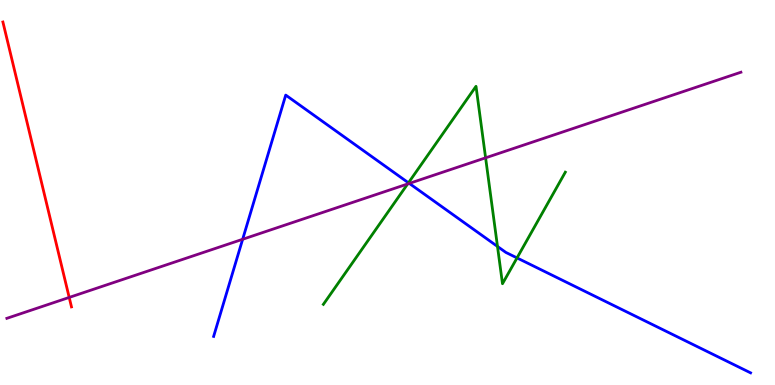[{'lines': ['blue', 'red'], 'intersections': []}, {'lines': ['green', 'red'], 'intersections': []}, {'lines': ['purple', 'red'], 'intersections': [{'x': 0.893, 'y': 2.27}]}, {'lines': ['blue', 'green'], 'intersections': [{'x': 5.27, 'y': 5.25}, {'x': 6.42, 'y': 3.6}, {'x': 6.67, 'y': 3.3}]}, {'lines': ['blue', 'purple'], 'intersections': [{'x': 3.13, 'y': 3.78}, {'x': 5.28, 'y': 5.24}]}, {'lines': ['green', 'purple'], 'intersections': [{'x': 5.26, 'y': 5.22}, {'x': 6.27, 'y': 5.9}]}]